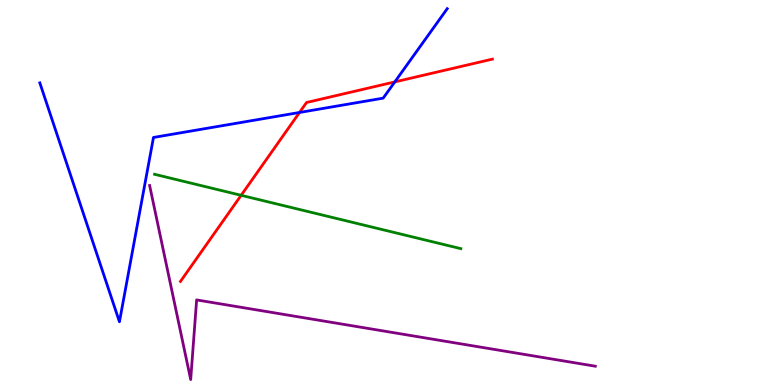[{'lines': ['blue', 'red'], 'intersections': [{'x': 3.86, 'y': 7.08}, {'x': 5.09, 'y': 7.87}]}, {'lines': ['green', 'red'], 'intersections': [{'x': 3.11, 'y': 4.93}]}, {'lines': ['purple', 'red'], 'intersections': []}, {'lines': ['blue', 'green'], 'intersections': []}, {'lines': ['blue', 'purple'], 'intersections': []}, {'lines': ['green', 'purple'], 'intersections': []}]